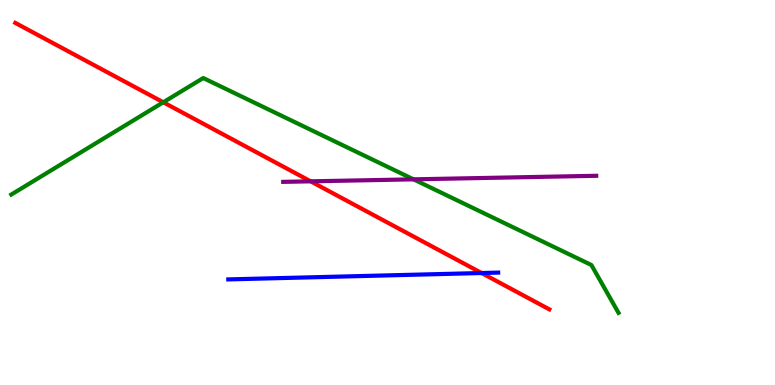[{'lines': ['blue', 'red'], 'intersections': [{'x': 6.21, 'y': 2.91}]}, {'lines': ['green', 'red'], 'intersections': [{'x': 2.11, 'y': 7.34}]}, {'lines': ['purple', 'red'], 'intersections': [{'x': 4.01, 'y': 5.29}]}, {'lines': ['blue', 'green'], 'intersections': []}, {'lines': ['blue', 'purple'], 'intersections': []}, {'lines': ['green', 'purple'], 'intersections': [{'x': 5.34, 'y': 5.34}]}]